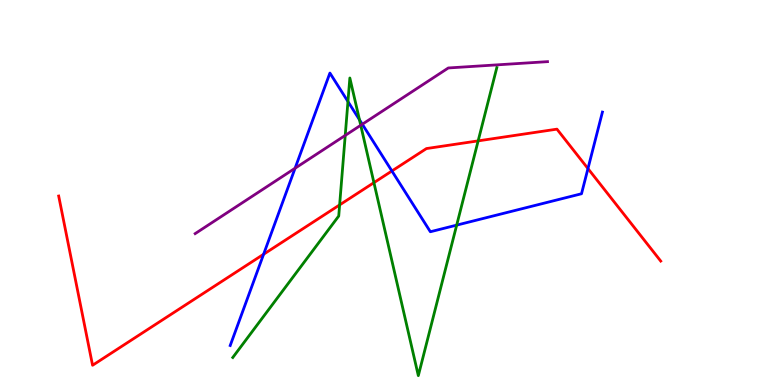[{'lines': ['blue', 'red'], 'intersections': [{'x': 3.4, 'y': 3.4}, {'x': 5.06, 'y': 5.56}, {'x': 7.59, 'y': 5.62}]}, {'lines': ['green', 'red'], 'intersections': [{'x': 4.38, 'y': 4.68}, {'x': 4.82, 'y': 5.26}, {'x': 6.17, 'y': 6.34}]}, {'lines': ['purple', 'red'], 'intersections': []}, {'lines': ['blue', 'green'], 'intersections': [{'x': 4.49, 'y': 7.36}, {'x': 4.64, 'y': 6.89}, {'x': 5.89, 'y': 4.15}]}, {'lines': ['blue', 'purple'], 'intersections': [{'x': 3.81, 'y': 5.63}, {'x': 4.68, 'y': 6.77}]}, {'lines': ['green', 'purple'], 'intersections': [{'x': 4.45, 'y': 6.48}, {'x': 4.65, 'y': 6.75}]}]